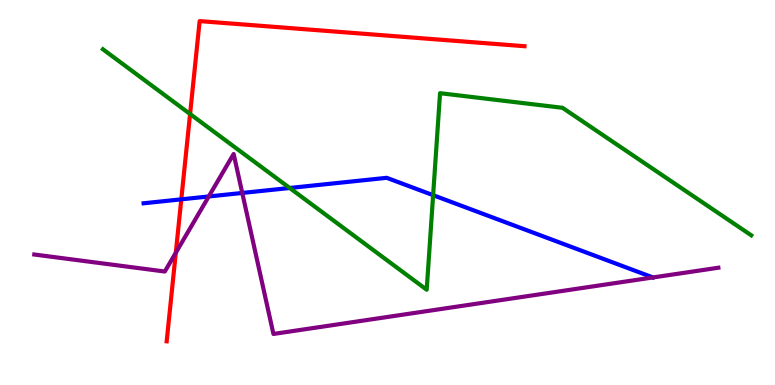[{'lines': ['blue', 'red'], 'intersections': [{'x': 2.34, 'y': 4.82}]}, {'lines': ['green', 'red'], 'intersections': [{'x': 2.45, 'y': 7.04}]}, {'lines': ['purple', 'red'], 'intersections': [{'x': 2.27, 'y': 3.43}]}, {'lines': ['blue', 'green'], 'intersections': [{'x': 3.74, 'y': 5.12}, {'x': 5.59, 'y': 4.93}]}, {'lines': ['blue', 'purple'], 'intersections': [{'x': 2.69, 'y': 4.9}, {'x': 3.13, 'y': 4.99}]}, {'lines': ['green', 'purple'], 'intersections': []}]